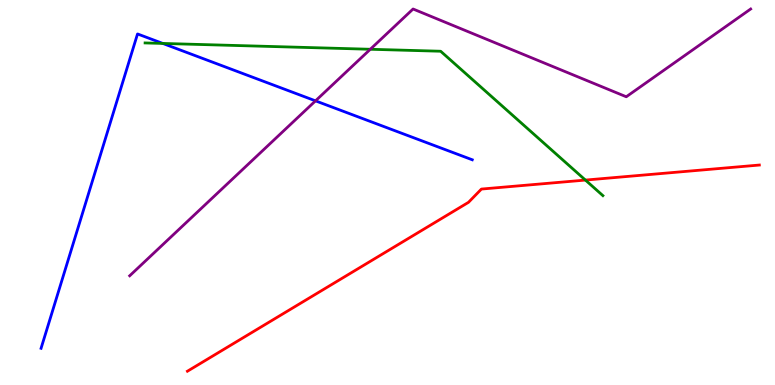[{'lines': ['blue', 'red'], 'intersections': []}, {'lines': ['green', 'red'], 'intersections': [{'x': 7.55, 'y': 5.32}]}, {'lines': ['purple', 'red'], 'intersections': []}, {'lines': ['blue', 'green'], 'intersections': [{'x': 2.1, 'y': 8.87}]}, {'lines': ['blue', 'purple'], 'intersections': [{'x': 4.07, 'y': 7.38}]}, {'lines': ['green', 'purple'], 'intersections': [{'x': 4.78, 'y': 8.72}]}]